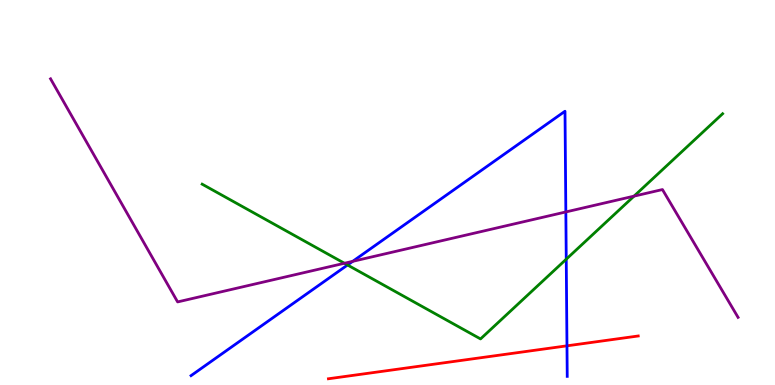[{'lines': ['blue', 'red'], 'intersections': [{'x': 7.32, 'y': 1.02}]}, {'lines': ['green', 'red'], 'intersections': []}, {'lines': ['purple', 'red'], 'intersections': []}, {'lines': ['blue', 'green'], 'intersections': [{'x': 4.48, 'y': 3.12}, {'x': 7.31, 'y': 3.27}]}, {'lines': ['blue', 'purple'], 'intersections': [{'x': 4.55, 'y': 3.21}, {'x': 7.3, 'y': 4.49}]}, {'lines': ['green', 'purple'], 'intersections': [{'x': 4.44, 'y': 3.16}, {'x': 8.18, 'y': 4.91}]}]